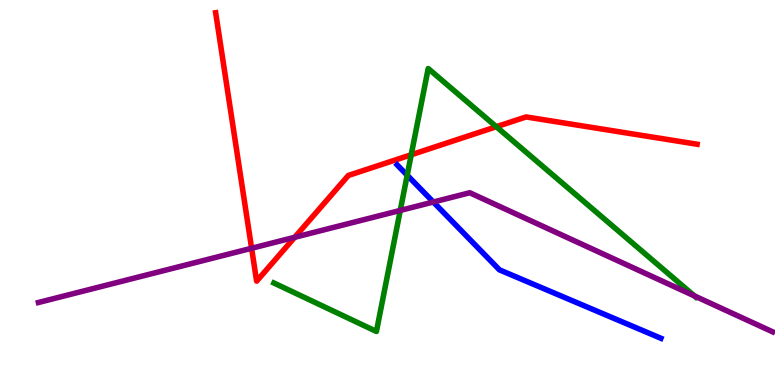[{'lines': ['blue', 'red'], 'intersections': []}, {'lines': ['green', 'red'], 'intersections': [{'x': 5.31, 'y': 5.98}, {'x': 6.4, 'y': 6.71}]}, {'lines': ['purple', 'red'], 'intersections': [{'x': 3.25, 'y': 3.55}, {'x': 3.8, 'y': 3.84}]}, {'lines': ['blue', 'green'], 'intersections': [{'x': 5.25, 'y': 5.45}]}, {'lines': ['blue', 'purple'], 'intersections': [{'x': 5.59, 'y': 4.75}]}, {'lines': ['green', 'purple'], 'intersections': [{'x': 5.16, 'y': 4.53}, {'x': 8.96, 'y': 2.31}]}]